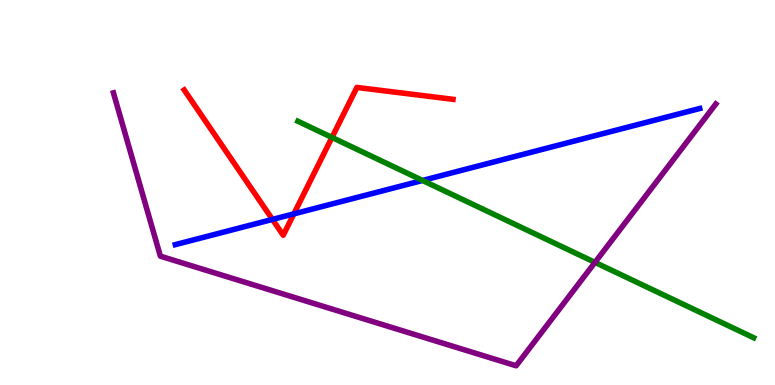[{'lines': ['blue', 'red'], 'intersections': [{'x': 3.52, 'y': 4.3}, {'x': 3.79, 'y': 4.45}]}, {'lines': ['green', 'red'], 'intersections': [{'x': 4.28, 'y': 6.43}]}, {'lines': ['purple', 'red'], 'intersections': []}, {'lines': ['blue', 'green'], 'intersections': [{'x': 5.45, 'y': 5.31}]}, {'lines': ['blue', 'purple'], 'intersections': []}, {'lines': ['green', 'purple'], 'intersections': [{'x': 7.68, 'y': 3.19}]}]